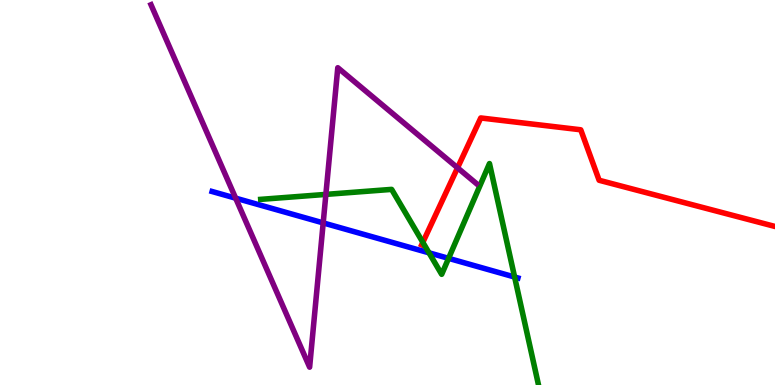[{'lines': ['blue', 'red'], 'intersections': []}, {'lines': ['green', 'red'], 'intersections': [{'x': 5.46, 'y': 3.71}]}, {'lines': ['purple', 'red'], 'intersections': [{'x': 5.9, 'y': 5.64}]}, {'lines': ['blue', 'green'], 'intersections': [{'x': 5.54, 'y': 3.43}, {'x': 5.79, 'y': 3.29}, {'x': 6.64, 'y': 2.8}]}, {'lines': ['blue', 'purple'], 'intersections': [{'x': 3.04, 'y': 4.85}, {'x': 4.17, 'y': 4.21}]}, {'lines': ['green', 'purple'], 'intersections': [{'x': 4.2, 'y': 4.95}]}]